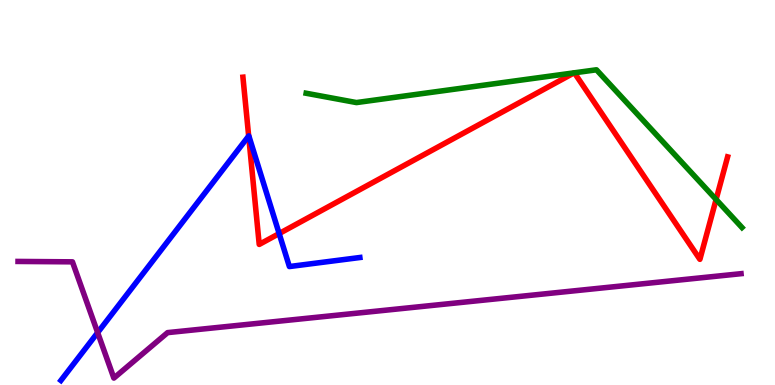[{'lines': ['blue', 'red'], 'intersections': [{'x': 3.21, 'y': 6.47}, {'x': 3.6, 'y': 3.93}]}, {'lines': ['green', 'red'], 'intersections': [{'x': 7.41, 'y': 8.11}, {'x': 7.41, 'y': 8.11}, {'x': 9.24, 'y': 4.82}]}, {'lines': ['purple', 'red'], 'intersections': []}, {'lines': ['blue', 'green'], 'intersections': []}, {'lines': ['blue', 'purple'], 'intersections': [{'x': 1.26, 'y': 1.36}]}, {'lines': ['green', 'purple'], 'intersections': []}]